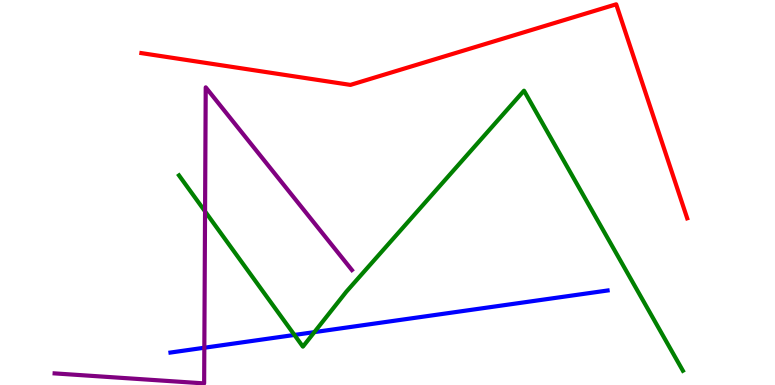[{'lines': ['blue', 'red'], 'intersections': []}, {'lines': ['green', 'red'], 'intersections': []}, {'lines': ['purple', 'red'], 'intersections': []}, {'lines': ['blue', 'green'], 'intersections': [{'x': 3.8, 'y': 1.3}, {'x': 4.06, 'y': 1.37}]}, {'lines': ['blue', 'purple'], 'intersections': [{'x': 2.64, 'y': 0.968}]}, {'lines': ['green', 'purple'], 'intersections': [{'x': 2.65, 'y': 4.51}]}]